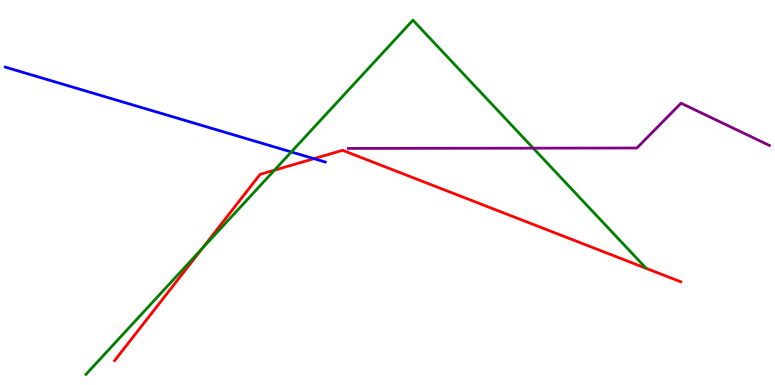[{'lines': ['blue', 'red'], 'intersections': [{'x': 4.05, 'y': 5.88}]}, {'lines': ['green', 'red'], 'intersections': [{'x': 2.61, 'y': 3.55}, {'x': 3.54, 'y': 5.58}]}, {'lines': ['purple', 'red'], 'intersections': []}, {'lines': ['blue', 'green'], 'intersections': [{'x': 3.76, 'y': 6.05}]}, {'lines': ['blue', 'purple'], 'intersections': []}, {'lines': ['green', 'purple'], 'intersections': [{'x': 6.88, 'y': 6.15}]}]